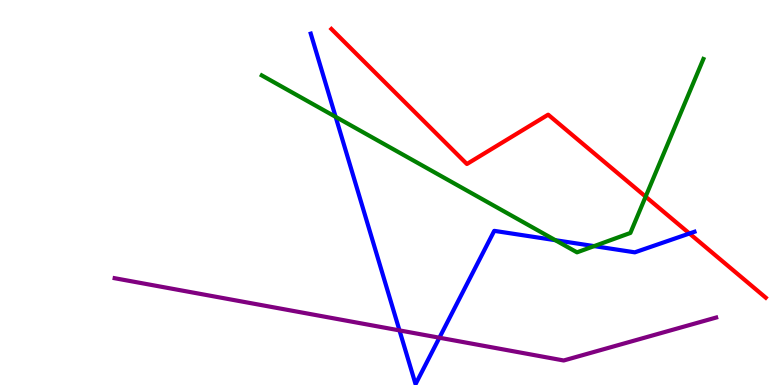[{'lines': ['blue', 'red'], 'intersections': [{'x': 8.9, 'y': 3.94}]}, {'lines': ['green', 'red'], 'intersections': [{'x': 8.33, 'y': 4.89}]}, {'lines': ['purple', 'red'], 'intersections': []}, {'lines': ['blue', 'green'], 'intersections': [{'x': 4.33, 'y': 6.96}, {'x': 7.17, 'y': 3.76}, {'x': 7.67, 'y': 3.61}]}, {'lines': ['blue', 'purple'], 'intersections': [{'x': 5.15, 'y': 1.42}, {'x': 5.67, 'y': 1.23}]}, {'lines': ['green', 'purple'], 'intersections': []}]